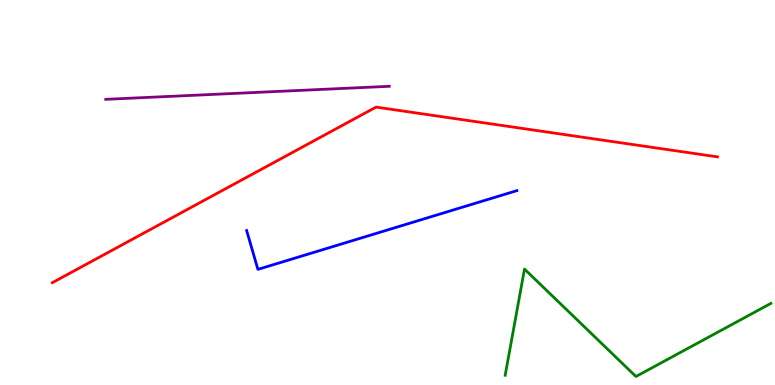[{'lines': ['blue', 'red'], 'intersections': []}, {'lines': ['green', 'red'], 'intersections': []}, {'lines': ['purple', 'red'], 'intersections': []}, {'lines': ['blue', 'green'], 'intersections': []}, {'lines': ['blue', 'purple'], 'intersections': []}, {'lines': ['green', 'purple'], 'intersections': []}]